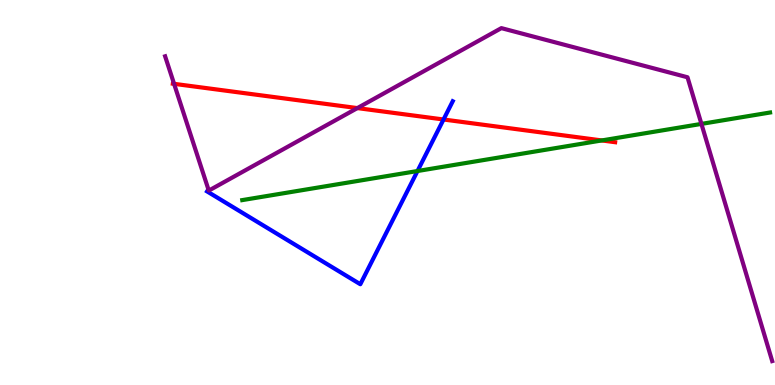[{'lines': ['blue', 'red'], 'intersections': [{'x': 5.72, 'y': 6.9}]}, {'lines': ['green', 'red'], 'intersections': [{'x': 7.76, 'y': 6.35}]}, {'lines': ['purple', 'red'], 'intersections': [{'x': 2.25, 'y': 7.82}, {'x': 4.61, 'y': 7.19}]}, {'lines': ['blue', 'green'], 'intersections': [{'x': 5.39, 'y': 5.56}]}, {'lines': ['blue', 'purple'], 'intersections': []}, {'lines': ['green', 'purple'], 'intersections': [{'x': 9.05, 'y': 6.78}]}]